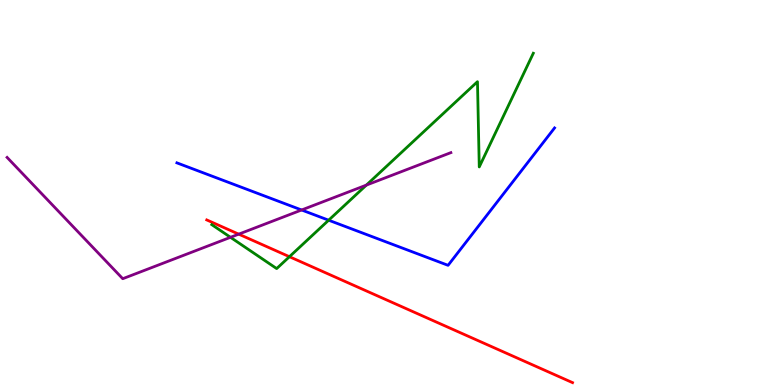[{'lines': ['blue', 'red'], 'intersections': []}, {'lines': ['green', 'red'], 'intersections': [{'x': 3.73, 'y': 3.33}]}, {'lines': ['purple', 'red'], 'intersections': [{'x': 3.08, 'y': 3.92}]}, {'lines': ['blue', 'green'], 'intersections': [{'x': 4.24, 'y': 4.28}]}, {'lines': ['blue', 'purple'], 'intersections': [{'x': 3.89, 'y': 4.55}]}, {'lines': ['green', 'purple'], 'intersections': [{'x': 2.97, 'y': 3.84}, {'x': 4.73, 'y': 5.19}]}]